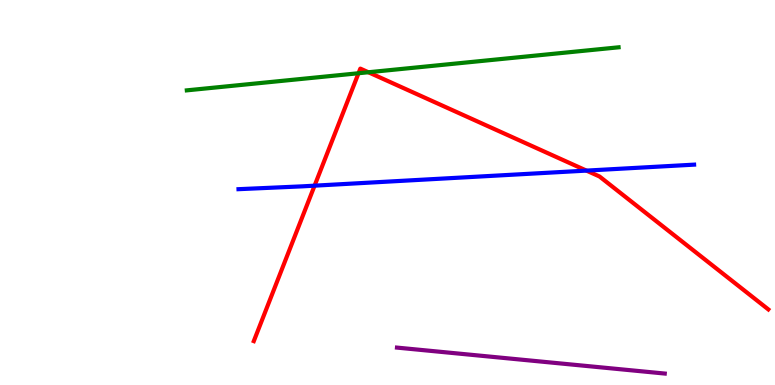[{'lines': ['blue', 'red'], 'intersections': [{'x': 4.06, 'y': 5.18}, {'x': 7.57, 'y': 5.57}]}, {'lines': ['green', 'red'], 'intersections': [{'x': 4.63, 'y': 8.1}, {'x': 4.75, 'y': 8.12}]}, {'lines': ['purple', 'red'], 'intersections': []}, {'lines': ['blue', 'green'], 'intersections': []}, {'lines': ['blue', 'purple'], 'intersections': []}, {'lines': ['green', 'purple'], 'intersections': []}]